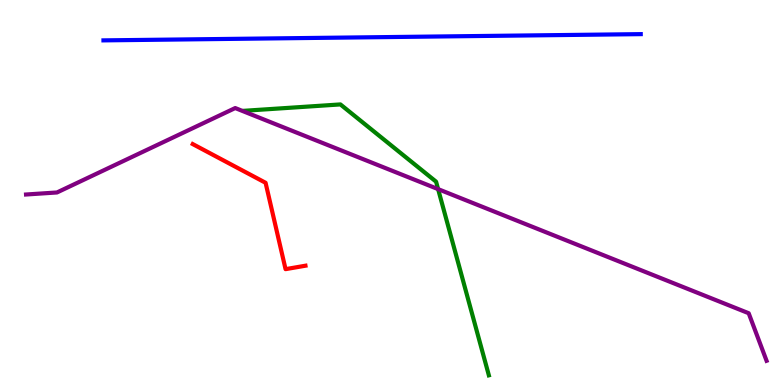[{'lines': ['blue', 'red'], 'intersections': []}, {'lines': ['green', 'red'], 'intersections': []}, {'lines': ['purple', 'red'], 'intersections': []}, {'lines': ['blue', 'green'], 'intersections': []}, {'lines': ['blue', 'purple'], 'intersections': []}, {'lines': ['green', 'purple'], 'intersections': [{'x': 5.65, 'y': 5.09}]}]